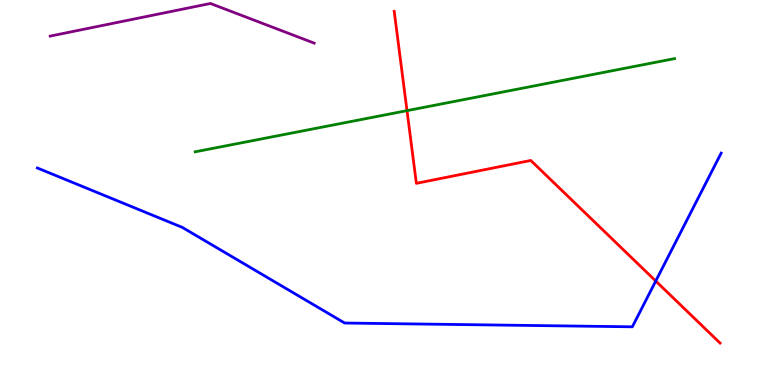[{'lines': ['blue', 'red'], 'intersections': [{'x': 8.46, 'y': 2.7}]}, {'lines': ['green', 'red'], 'intersections': [{'x': 5.25, 'y': 7.13}]}, {'lines': ['purple', 'red'], 'intersections': []}, {'lines': ['blue', 'green'], 'intersections': []}, {'lines': ['blue', 'purple'], 'intersections': []}, {'lines': ['green', 'purple'], 'intersections': []}]